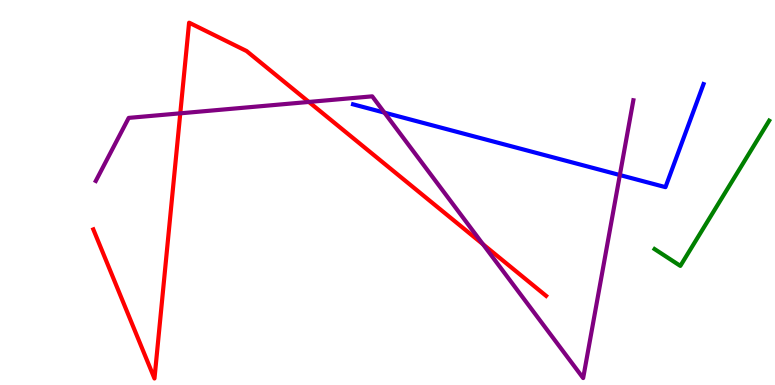[{'lines': ['blue', 'red'], 'intersections': []}, {'lines': ['green', 'red'], 'intersections': []}, {'lines': ['purple', 'red'], 'intersections': [{'x': 2.33, 'y': 7.06}, {'x': 3.99, 'y': 7.35}, {'x': 6.23, 'y': 3.66}]}, {'lines': ['blue', 'green'], 'intersections': []}, {'lines': ['blue', 'purple'], 'intersections': [{'x': 4.96, 'y': 7.07}, {'x': 8.0, 'y': 5.45}]}, {'lines': ['green', 'purple'], 'intersections': []}]